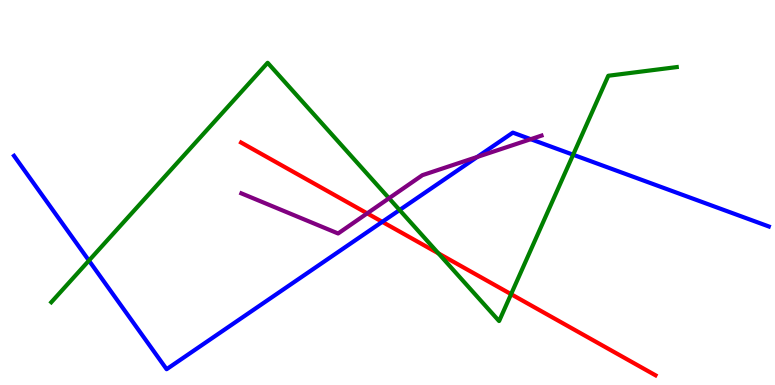[{'lines': ['blue', 'red'], 'intersections': [{'x': 4.93, 'y': 4.24}]}, {'lines': ['green', 'red'], 'intersections': [{'x': 5.66, 'y': 3.42}, {'x': 6.59, 'y': 2.36}]}, {'lines': ['purple', 'red'], 'intersections': [{'x': 4.74, 'y': 4.46}]}, {'lines': ['blue', 'green'], 'intersections': [{'x': 1.15, 'y': 3.23}, {'x': 5.16, 'y': 4.54}, {'x': 7.4, 'y': 5.98}]}, {'lines': ['blue', 'purple'], 'intersections': [{'x': 6.16, 'y': 5.92}, {'x': 6.85, 'y': 6.38}]}, {'lines': ['green', 'purple'], 'intersections': [{'x': 5.02, 'y': 4.85}]}]